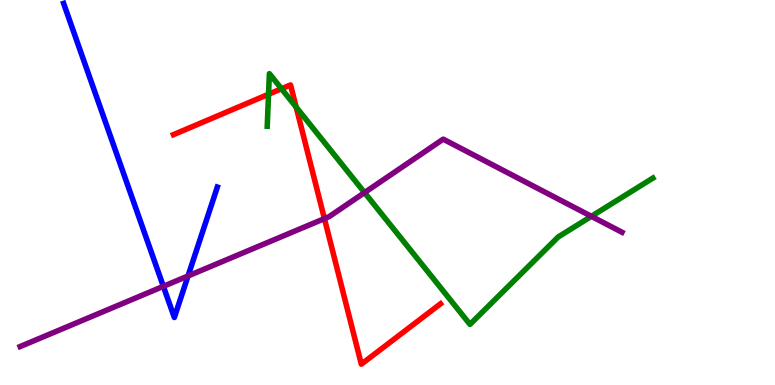[{'lines': ['blue', 'red'], 'intersections': []}, {'lines': ['green', 'red'], 'intersections': [{'x': 3.46, 'y': 7.55}, {'x': 3.63, 'y': 7.69}, {'x': 3.82, 'y': 7.22}]}, {'lines': ['purple', 'red'], 'intersections': [{'x': 4.19, 'y': 4.32}]}, {'lines': ['blue', 'green'], 'intersections': []}, {'lines': ['blue', 'purple'], 'intersections': [{'x': 2.11, 'y': 2.56}, {'x': 2.43, 'y': 2.83}]}, {'lines': ['green', 'purple'], 'intersections': [{'x': 4.7, 'y': 5.0}, {'x': 7.63, 'y': 4.38}]}]